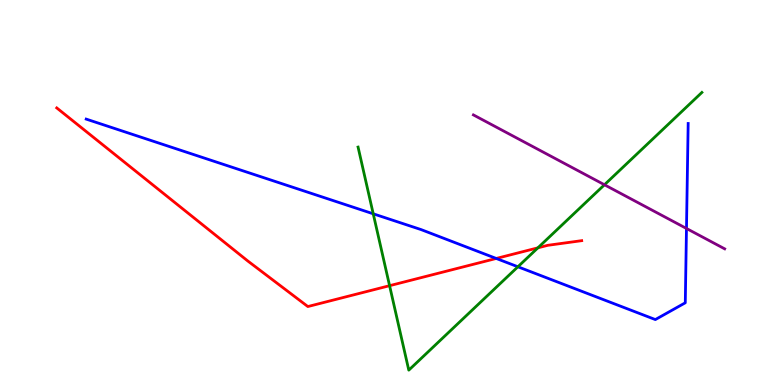[{'lines': ['blue', 'red'], 'intersections': [{'x': 6.4, 'y': 3.29}]}, {'lines': ['green', 'red'], 'intersections': [{'x': 5.03, 'y': 2.58}, {'x': 6.94, 'y': 3.56}]}, {'lines': ['purple', 'red'], 'intersections': []}, {'lines': ['blue', 'green'], 'intersections': [{'x': 4.82, 'y': 4.45}, {'x': 6.68, 'y': 3.07}]}, {'lines': ['blue', 'purple'], 'intersections': [{'x': 8.86, 'y': 4.07}]}, {'lines': ['green', 'purple'], 'intersections': [{'x': 7.8, 'y': 5.2}]}]